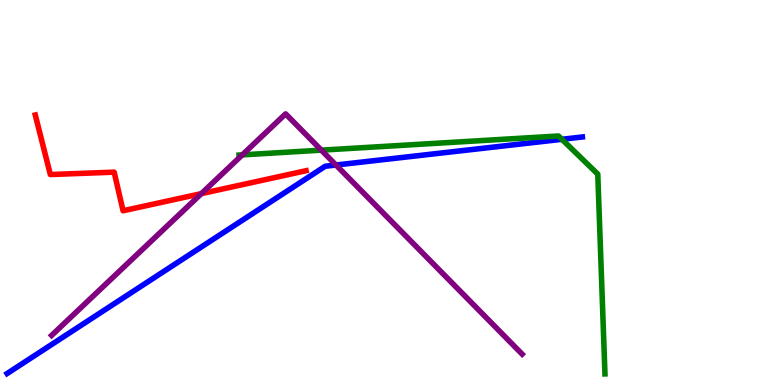[{'lines': ['blue', 'red'], 'intersections': []}, {'lines': ['green', 'red'], 'intersections': []}, {'lines': ['purple', 'red'], 'intersections': [{'x': 2.6, 'y': 4.97}]}, {'lines': ['blue', 'green'], 'intersections': [{'x': 7.25, 'y': 6.38}]}, {'lines': ['blue', 'purple'], 'intersections': [{'x': 4.34, 'y': 5.71}]}, {'lines': ['green', 'purple'], 'intersections': [{'x': 3.13, 'y': 5.98}, {'x': 4.15, 'y': 6.1}]}]